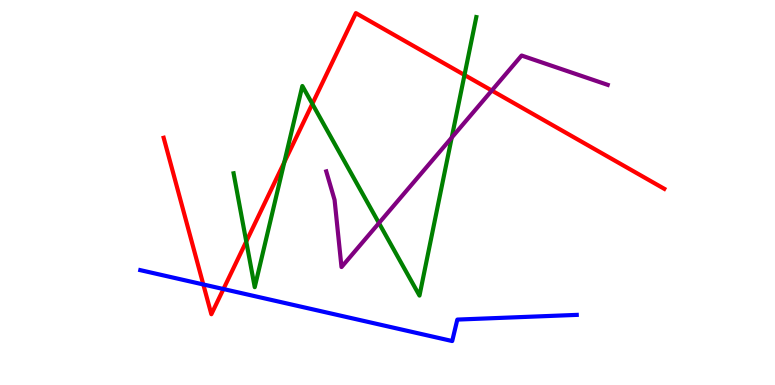[{'lines': ['blue', 'red'], 'intersections': [{'x': 2.62, 'y': 2.61}, {'x': 2.88, 'y': 2.49}]}, {'lines': ['green', 'red'], 'intersections': [{'x': 3.18, 'y': 3.73}, {'x': 3.67, 'y': 5.79}, {'x': 4.03, 'y': 7.3}, {'x': 5.99, 'y': 8.05}]}, {'lines': ['purple', 'red'], 'intersections': [{'x': 6.35, 'y': 7.65}]}, {'lines': ['blue', 'green'], 'intersections': []}, {'lines': ['blue', 'purple'], 'intersections': []}, {'lines': ['green', 'purple'], 'intersections': [{'x': 4.89, 'y': 4.21}, {'x': 5.83, 'y': 6.43}]}]